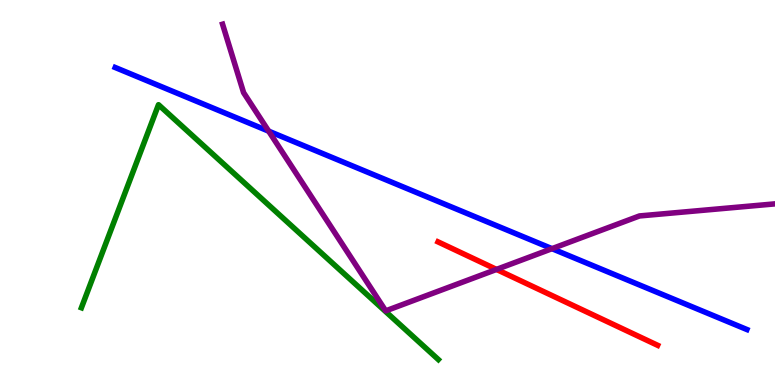[{'lines': ['blue', 'red'], 'intersections': []}, {'lines': ['green', 'red'], 'intersections': []}, {'lines': ['purple', 'red'], 'intersections': [{'x': 6.41, 'y': 3.0}]}, {'lines': ['blue', 'green'], 'intersections': []}, {'lines': ['blue', 'purple'], 'intersections': [{'x': 3.47, 'y': 6.59}, {'x': 7.12, 'y': 3.54}]}, {'lines': ['green', 'purple'], 'intersections': []}]